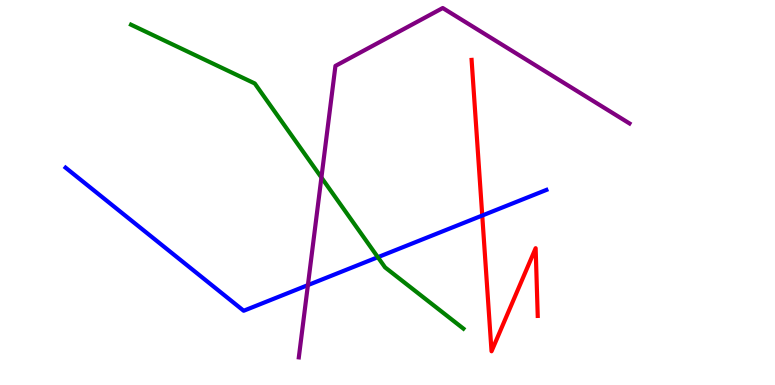[{'lines': ['blue', 'red'], 'intersections': [{'x': 6.22, 'y': 4.4}]}, {'lines': ['green', 'red'], 'intersections': []}, {'lines': ['purple', 'red'], 'intersections': []}, {'lines': ['blue', 'green'], 'intersections': [{'x': 4.88, 'y': 3.32}]}, {'lines': ['blue', 'purple'], 'intersections': [{'x': 3.97, 'y': 2.59}]}, {'lines': ['green', 'purple'], 'intersections': [{'x': 4.15, 'y': 5.39}]}]